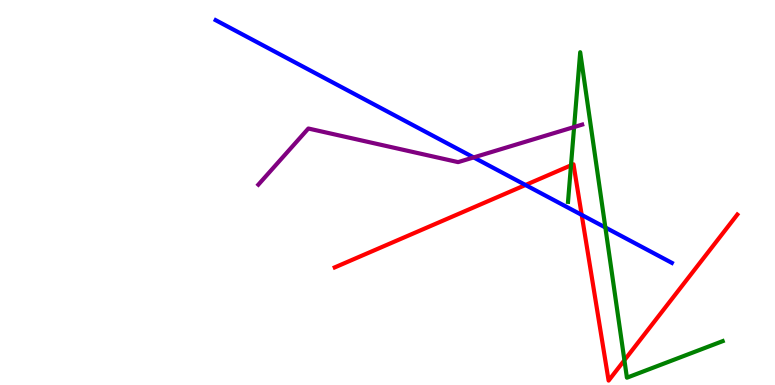[{'lines': ['blue', 'red'], 'intersections': [{'x': 6.78, 'y': 5.19}, {'x': 7.51, 'y': 4.42}]}, {'lines': ['green', 'red'], 'intersections': [{'x': 7.37, 'y': 5.71}, {'x': 8.06, 'y': 0.644}]}, {'lines': ['purple', 'red'], 'intersections': []}, {'lines': ['blue', 'green'], 'intersections': [{'x': 7.81, 'y': 4.09}]}, {'lines': ['blue', 'purple'], 'intersections': [{'x': 6.11, 'y': 5.91}]}, {'lines': ['green', 'purple'], 'intersections': [{'x': 7.41, 'y': 6.7}]}]